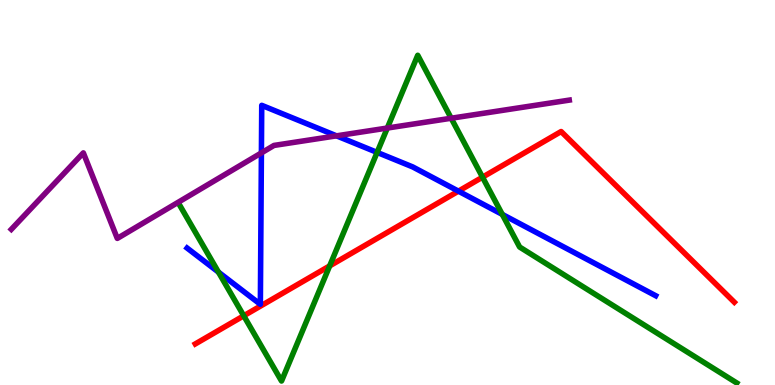[{'lines': ['blue', 'red'], 'intersections': [{'x': 5.92, 'y': 5.03}]}, {'lines': ['green', 'red'], 'intersections': [{'x': 3.15, 'y': 1.8}, {'x': 4.25, 'y': 3.09}, {'x': 6.23, 'y': 5.4}]}, {'lines': ['purple', 'red'], 'intersections': []}, {'lines': ['blue', 'green'], 'intersections': [{'x': 2.82, 'y': 2.93}, {'x': 4.87, 'y': 6.04}, {'x': 6.48, 'y': 4.43}]}, {'lines': ['blue', 'purple'], 'intersections': [{'x': 3.37, 'y': 6.03}, {'x': 4.34, 'y': 6.47}]}, {'lines': ['green', 'purple'], 'intersections': [{'x': 5.0, 'y': 6.67}, {'x': 5.82, 'y': 6.93}]}]